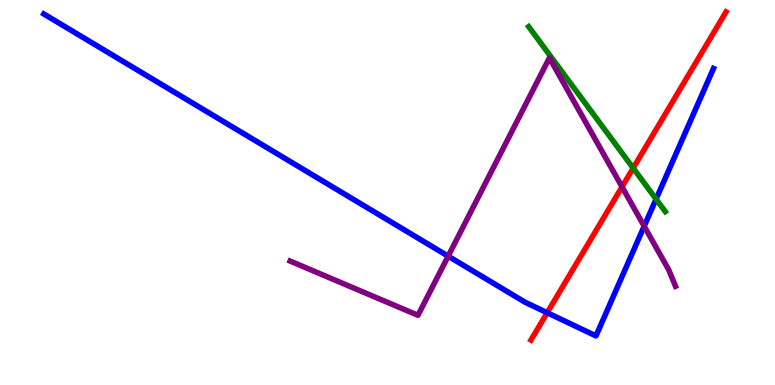[{'lines': ['blue', 'red'], 'intersections': [{'x': 7.06, 'y': 1.88}]}, {'lines': ['green', 'red'], 'intersections': [{'x': 8.17, 'y': 5.63}]}, {'lines': ['purple', 'red'], 'intersections': [{'x': 8.03, 'y': 5.15}]}, {'lines': ['blue', 'green'], 'intersections': [{'x': 8.47, 'y': 4.83}]}, {'lines': ['blue', 'purple'], 'intersections': [{'x': 5.78, 'y': 3.35}, {'x': 8.31, 'y': 4.12}]}, {'lines': ['green', 'purple'], 'intersections': []}]